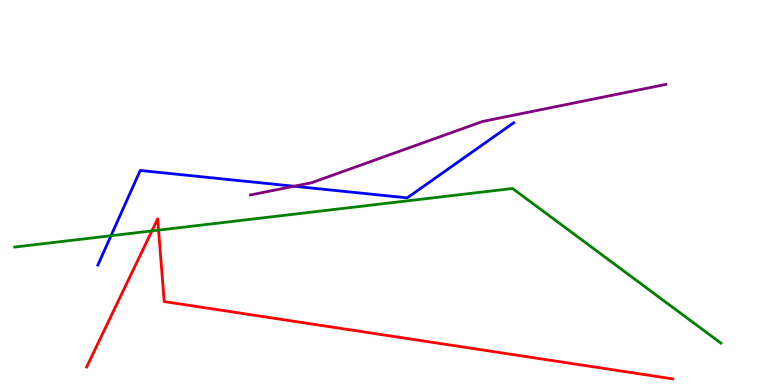[{'lines': ['blue', 'red'], 'intersections': []}, {'lines': ['green', 'red'], 'intersections': [{'x': 1.96, 'y': 4.0}, {'x': 2.05, 'y': 4.02}]}, {'lines': ['purple', 'red'], 'intersections': []}, {'lines': ['blue', 'green'], 'intersections': [{'x': 1.43, 'y': 3.88}]}, {'lines': ['blue', 'purple'], 'intersections': [{'x': 3.79, 'y': 5.16}]}, {'lines': ['green', 'purple'], 'intersections': []}]